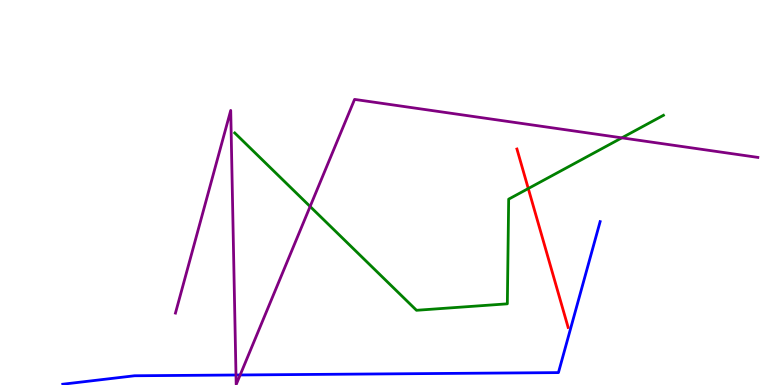[{'lines': ['blue', 'red'], 'intersections': []}, {'lines': ['green', 'red'], 'intersections': [{'x': 6.82, 'y': 5.1}]}, {'lines': ['purple', 'red'], 'intersections': []}, {'lines': ['blue', 'green'], 'intersections': []}, {'lines': ['blue', 'purple'], 'intersections': [{'x': 3.05, 'y': 0.26}, {'x': 3.1, 'y': 0.261}]}, {'lines': ['green', 'purple'], 'intersections': [{'x': 4.0, 'y': 4.64}, {'x': 8.02, 'y': 6.42}]}]